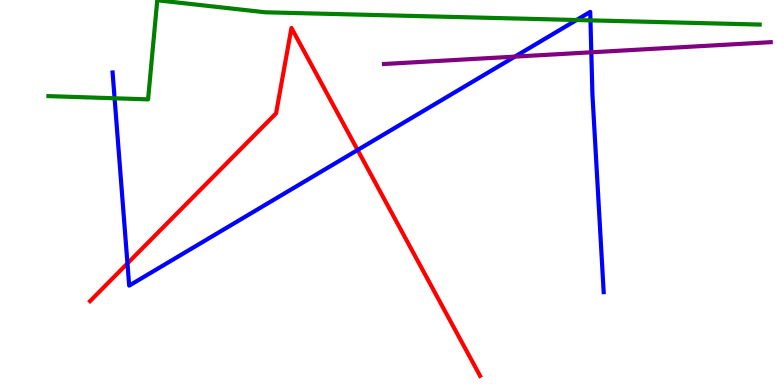[{'lines': ['blue', 'red'], 'intersections': [{'x': 1.64, 'y': 3.16}, {'x': 4.61, 'y': 6.1}]}, {'lines': ['green', 'red'], 'intersections': []}, {'lines': ['purple', 'red'], 'intersections': []}, {'lines': ['blue', 'green'], 'intersections': [{'x': 1.48, 'y': 7.45}, {'x': 7.44, 'y': 9.48}, {'x': 7.62, 'y': 9.47}]}, {'lines': ['blue', 'purple'], 'intersections': [{'x': 6.64, 'y': 8.53}, {'x': 7.63, 'y': 8.64}]}, {'lines': ['green', 'purple'], 'intersections': []}]